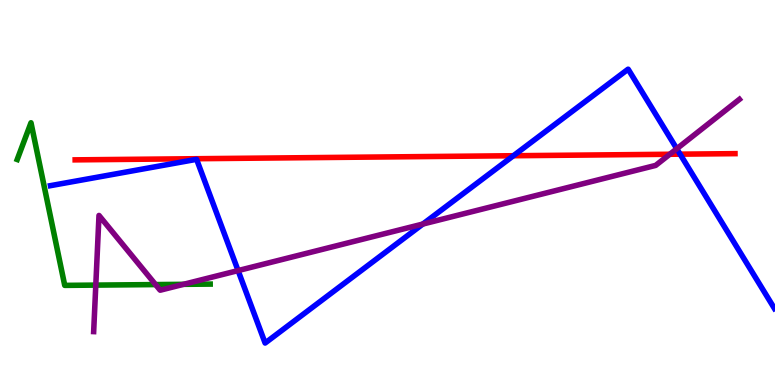[{'lines': ['blue', 'red'], 'intersections': [{'x': 6.62, 'y': 5.95}, {'x': 8.78, 'y': 6.0}]}, {'lines': ['green', 'red'], 'intersections': []}, {'lines': ['purple', 'red'], 'intersections': [{'x': 8.64, 'y': 5.99}]}, {'lines': ['blue', 'green'], 'intersections': []}, {'lines': ['blue', 'purple'], 'intersections': [{'x': 3.07, 'y': 2.97}, {'x': 5.46, 'y': 4.18}, {'x': 8.73, 'y': 6.14}]}, {'lines': ['green', 'purple'], 'intersections': [{'x': 1.24, 'y': 2.59}, {'x': 2.01, 'y': 2.61}, {'x': 2.37, 'y': 2.61}]}]